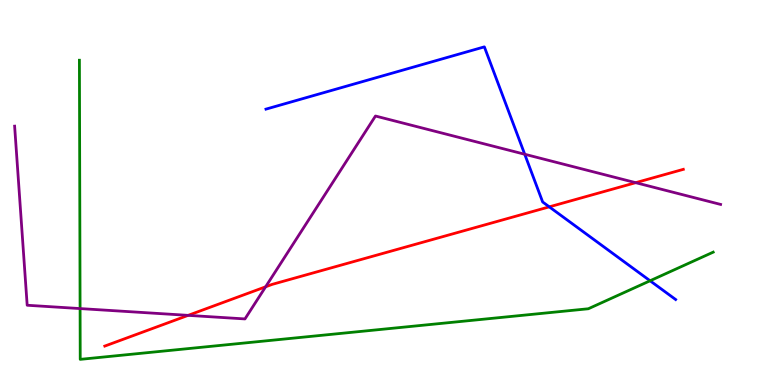[{'lines': ['blue', 'red'], 'intersections': [{'x': 7.09, 'y': 4.63}]}, {'lines': ['green', 'red'], 'intersections': []}, {'lines': ['purple', 'red'], 'intersections': [{'x': 2.43, 'y': 1.81}, {'x': 3.43, 'y': 2.55}, {'x': 8.2, 'y': 5.26}]}, {'lines': ['blue', 'green'], 'intersections': [{'x': 8.39, 'y': 2.71}]}, {'lines': ['blue', 'purple'], 'intersections': [{'x': 6.77, 'y': 5.99}]}, {'lines': ['green', 'purple'], 'intersections': [{'x': 1.03, 'y': 1.99}]}]